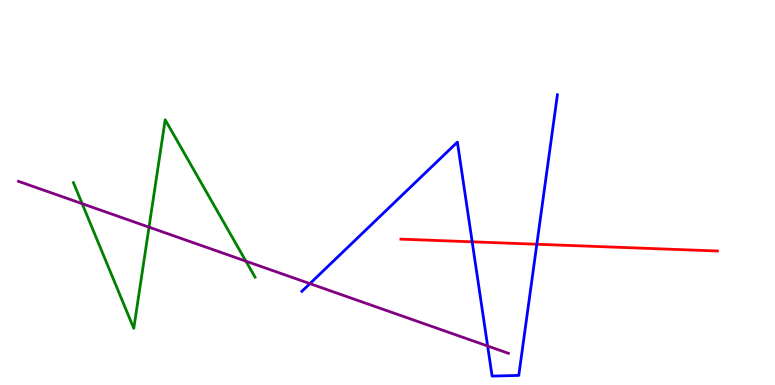[{'lines': ['blue', 'red'], 'intersections': [{'x': 6.09, 'y': 3.72}, {'x': 6.93, 'y': 3.66}]}, {'lines': ['green', 'red'], 'intersections': []}, {'lines': ['purple', 'red'], 'intersections': []}, {'lines': ['blue', 'green'], 'intersections': []}, {'lines': ['blue', 'purple'], 'intersections': [{'x': 4.0, 'y': 2.63}, {'x': 6.29, 'y': 1.01}]}, {'lines': ['green', 'purple'], 'intersections': [{'x': 1.06, 'y': 4.71}, {'x': 1.92, 'y': 4.1}, {'x': 3.17, 'y': 3.22}]}]